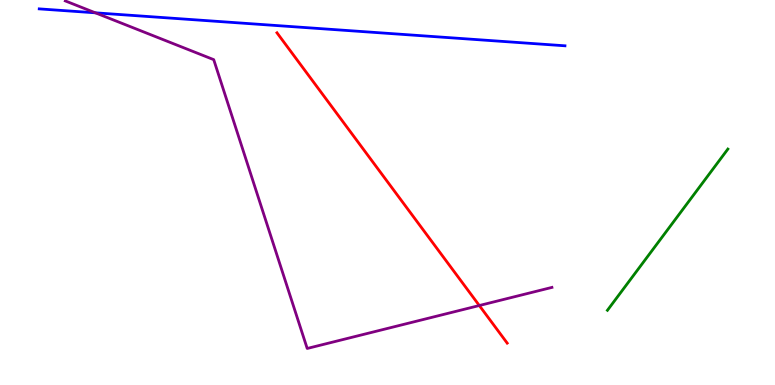[{'lines': ['blue', 'red'], 'intersections': []}, {'lines': ['green', 'red'], 'intersections': []}, {'lines': ['purple', 'red'], 'intersections': [{'x': 6.18, 'y': 2.06}]}, {'lines': ['blue', 'green'], 'intersections': []}, {'lines': ['blue', 'purple'], 'intersections': [{'x': 1.23, 'y': 9.67}]}, {'lines': ['green', 'purple'], 'intersections': []}]